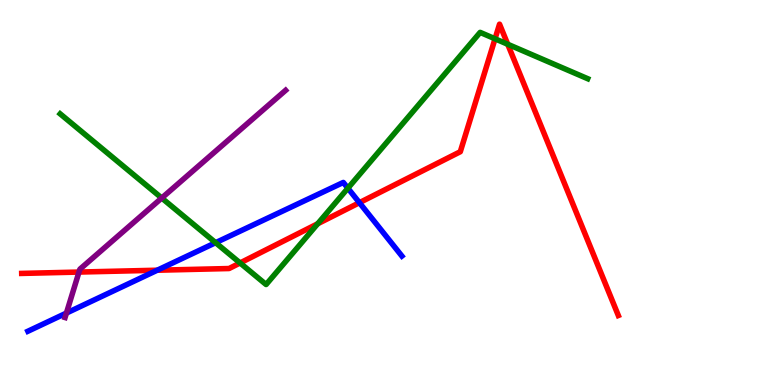[{'lines': ['blue', 'red'], 'intersections': [{'x': 2.03, 'y': 2.98}, {'x': 4.64, 'y': 4.74}]}, {'lines': ['green', 'red'], 'intersections': [{'x': 3.1, 'y': 3.17}, {'x': 4.1, 'y': 4.19}, {'x': 6.39, 'y': 8.99}, {'x': 6.55, 'y': 8.85}]}, {'lines': ['purple', 'red'], 'intersections': [{'x': 1.02, 'y': 2.93}]}, {'lines': ['blue', 'green'], 'intersections': [{'x': 2.78, 'y': 3.7}, {'x': 4.49, 'y': 5.11}]}, {'lines': ['blue', 'purple'], 'intersections': [{'x': 0.857, 'y': 1.87}]}, {'lines': ['green', 'purple'], 'intersections': [{'x': 2.09, 'y': 4.86}]}]